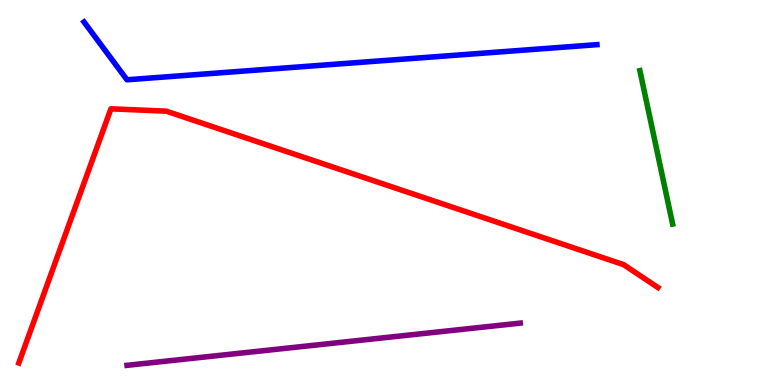[{'lines': ['blue', 'red'], 'intersections': []}, {'lines': ['green', 'red'], 'intersections': []}, {'lines': ['purple', 'red'], 'intersections': []}, {'lines': ['blue', 'green'], 'intersections': []}, {'lines': ['blue', 'purple'], 'intersections': []}, {'lines': ['green', 'purple'], 'intersections': []}]